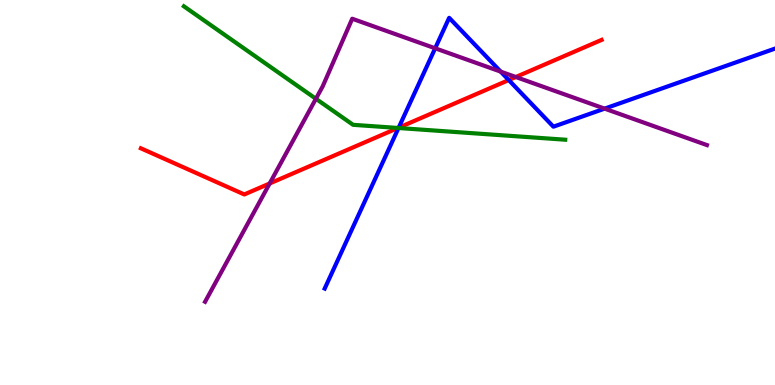[{'lines': ['blue', 'red'], 'intersections': [{'x': 5.14, 'y': 6.68}, {'x': 6.56, 'y': 7.92}]}, {'lines': ['green', 'red'], 'intersections': [{'x': 5.14, 'y': 6.68}]}, {'lines': ['purple', 'red'], 'intersections': [{'x': 3.48, 'y': 5.23}, {'x': 6.66, 'y': 8.0}]}, {'lines': ['blue', 'green'], 'intersections': [{'x': 5.14, 'y': 6.68}]}, {'lines': ['blue', 'purple'], 'intersections': [{'x': 5.62, 'y': 8.75}, {'x': 6.46, 'y': 8.14}, {'x': 7.8, 'y': 7.18}]}, {'lines': ['green', 'purple'], 'intersections': [{'x': 4.08, 'y': 7.43}]}]